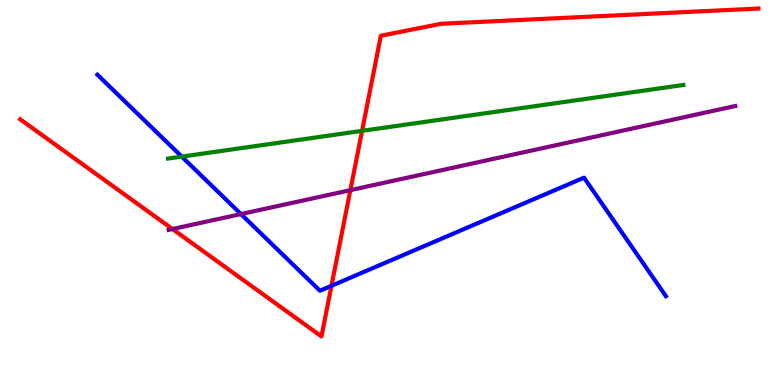[{'lines': ['blue', 'red'], 'intersections': [{'x': 4.28, 'y': 2.58}]}, {'lines': ['green', 'red'], 'intersections': [{'x': 4.67, 'y': 6.6}]}, {'lines': ['purple', 'red'], 'intersections': [{'x': 2.23, 'y': 4.05}, {'x': 4.52, 'y': 5.06}]}, {'lines': ['blue', 'green'], 'intersections': [{'x': 2.35, 'y': 5.93}]}, {'lines': ['blue', 'purple'], 'intersections': [{'x': 3.11, 'y': 4.44}]}, {'lines': ['green', 'purple'], 'intersections': []}]